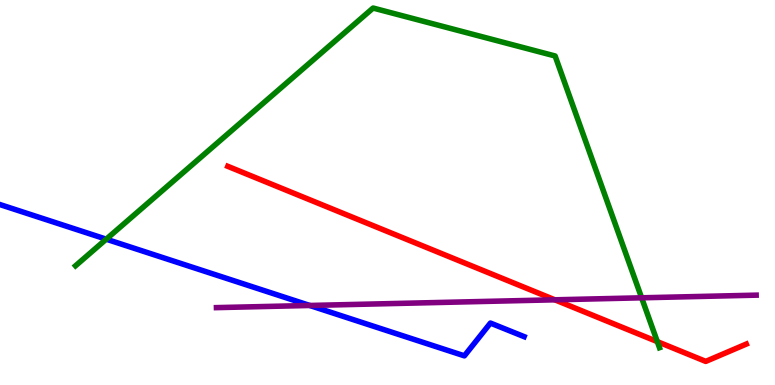[{'lines': ['blue', 'red'], 'intersections': []}, {'lines': ['green', 'red'], 'intersections': [{'x': 8.48, 'y': 1.13}]}, {'lines': ['purple', 'red'], 'intersections': [{'x': 7.16, 'y': 2.21}]}, {'lines': ['blue', 'green'], 'intersections': [{'x': 1.37, 'y': 3.79}]}, {'lines': ['blue', 'purple'], 'intersections': [{'x': 4.0, 'y': 2.07}]}, {'lines': ['green', 'purple'], 'intersections': [{'x': 8.28, 'y': 2.26}]}]